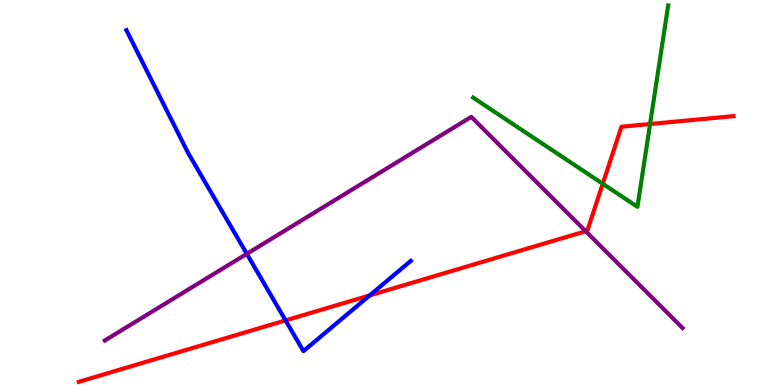[{'lines': ['blue', 'red'], 'intersections': [{'x': 3.68, 'y': 1.68}, {'x': 4.77, 'y': 2.33}]}, {'lines': ['green', 'red'], 'intersections': [{'x': 7.78, 'y': 5.23}, {'x': 8.39, 'y': 6.78}]}, {'lines': ['purple', 'red'], 'intersections': [{'x': 7.56, 'y': 3.99}]}, {'lines': ['blue', 'green'], 'intersections': []}, {'lines': ['blue', 'purple'], 'intersections': [{'x': 3.18, 'y': 3.41}]}, {'lines': ['green', 'purple'], 'intersections': []}]